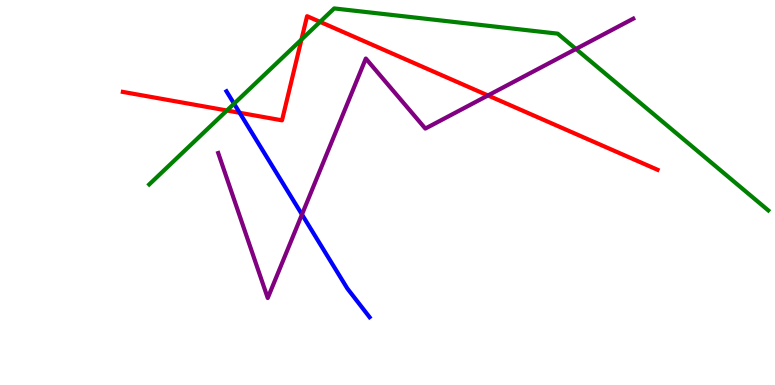[{'lines': ['blue', 'red'], 'intersections': [{'x': 3.09, 'y': 7.07}]}, {'lines': ['green', 'red'], 'intersections': [{'x': 2.93, 'y': 7.13}, {'x': 3.89, 'y': 8.97}, {'x': 4.13, 'y': 9.43}]}, {'lines': ['purple', 'red'], 'intersections': [{'x': 6.3, 'y': 7.52}]}, {'lines': ['blue', 'green'], 'intersections': [{'x': 3.02, 'y': 7.31}]}, {'lines': ['blue', 'purple'], 'intersections': [{'x': 3.9, 'y': 4.43}]}, {'lines': ['green', 'purple'], 'intersections': [{'x': 7.43, 'y': 8.73}]}]